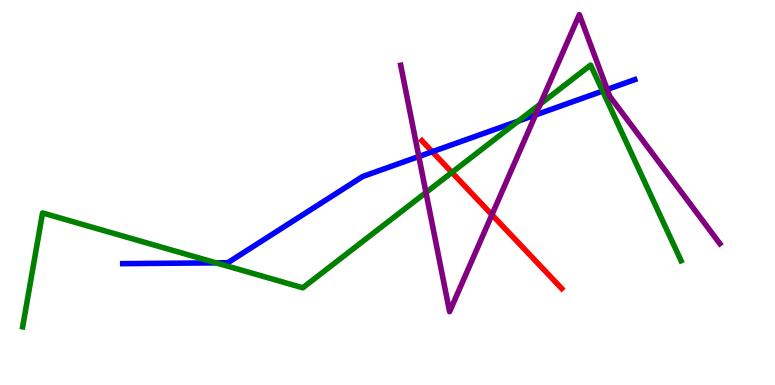[{'lines': ['blue', 'red'], 'intersections': [{'x': 5.58, 'y': 6.06}]}, {'lines': ['green', 'red'], 'intersections': [{'x': 5.83, 'y': 5.52}]}, {'lines': ['purple', 'red'], 'intersections': [{'x': 6.35, 'y': 4.42}]}, {'lines': ['blue', 'green'], 'intersections': [{'x': 2.79, 'y': 3.17}, {'x': 6.69, 'y': 6.85}, {'x': 7.78, 'y': 7.63}]}, {'lines': ['blue', 'purple'], 'intersections': [{'x': 5.4, 'y': 5.93}, {'x': 6.91, 'y': 7.01}, {'x': 7.84, 'y': 7.68}]}, {'lines': ['green', 'purple'], 'intersections': [{'x': 5.5, 'y': 5.0}, {'x': 6.97, 'y': 7.3}]}]